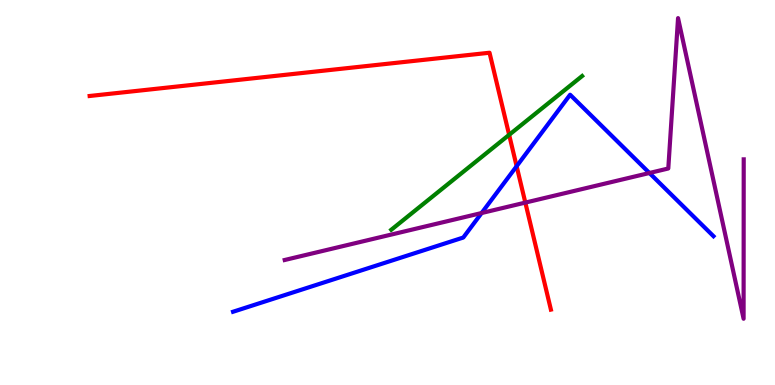[{'lines': ['blue', 'red'], 'intersections': [{'x': 6.67, 'y': 5.68}]}, {'lines': ['green', 'red'], 'intersections': [{'x': 6.57, 'y': 6.5}]}, {'lines': ['purple', 'red'], 'intersections': [{'x': 6.78, 'y': 4.74}]}, {'lines': ['blue', 'green'], 'intersections': []}, {'lines': ['blue', 'purple'], 'intersections': [{'x': 6.21, 'y': 4.47}, {'x': 8.38, 'y': 5.51}]}, {'lines': ['green', 'purple'], 'intersections': []}]